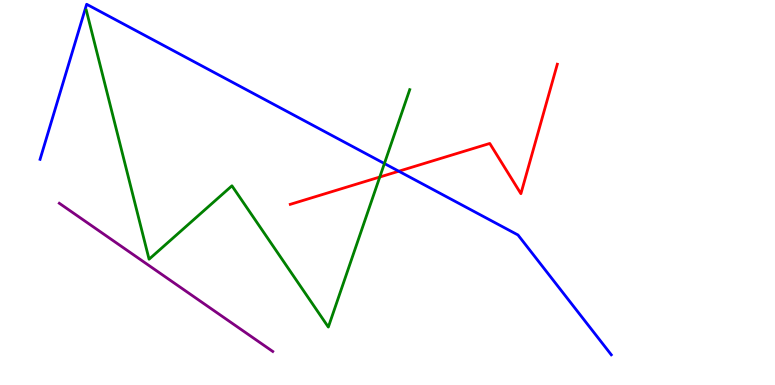[{'lines': ['blue', 'red'], 'intersections': [{'x': 5.15, 'y': 5.55}]}, {'lines': ['green', 'red'], 'intersections': [{'x': 4.9, 'y': 5.4}]}, {'lines': ['purple', 'red'], 'intersections': []}, {'lines': ['blue', 'green'], 'intersections': [{'x': 4.96, 'y': 5.75}]}, {'lines': ['blue', 'purple'], 'intersections': []}, {'lines': ['green', 'purple'], 'intersections': []}]